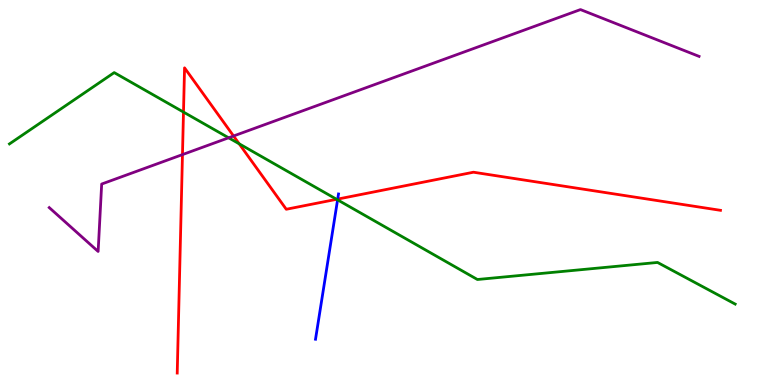[{'lines': ['blue', 'red'], 'intersections': [{'x': 4.36, 'y': 4.83}]}, {'lines': ['green', 'red'], 'intersections': [{'x': 2.37, 'y': 7.09}, {'x': 3.09, 'y': 6.27}, {'x': 4.34, 'y': 4.82}]}, {'lines': ['purple', 'red'], 'intersections': [{'x': 2.35, 'y': 5.98}, {'x': 3.01, 'y': 6.47}]}, {'lines': ['blue', 'green'], 'intersections': [{'x': 4.36, 'y': 4.81}]}, {'lines': ['blue', 'purple'], 'intersections': []}, {'lines': ['green', 'purple'], 'intersections': [{'x': 2.95, 'y': 6.42}]}]